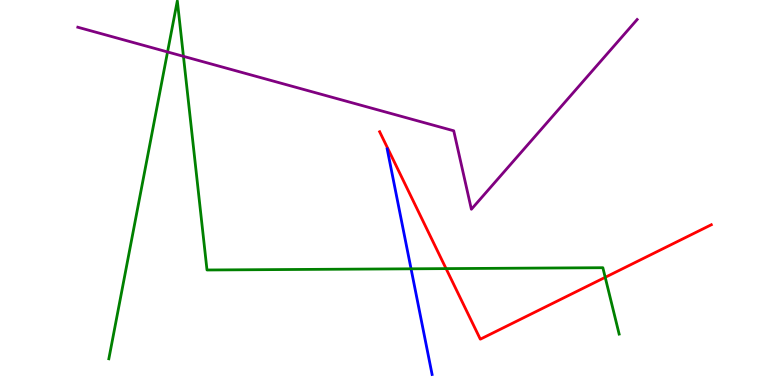[{'lines': ['blue', 'red'], 'intersections': []}, {'lines': ['green', 'red'], 'intersections': [{'x': 5.76, 'y': 3.02}, {'x': 7.81, 'y': 2.8}]}, {'lines': ['purple', 'red'], 'intersections': []}, {'lines': ['blue', 'green'], 'intersections': [{'x': 5.3, 'y': 3.02}]}, {'lines': ['blue', 'purple'], 'intersections': []}, {'lines': ['green', 'purple'], 'intersections': [{'x': 2.16, 'y': 8.65}, {'x': 2.37, 'y': 8.54}]}]